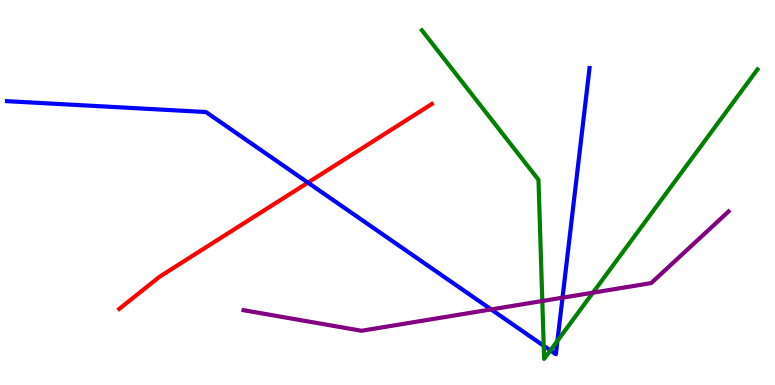[{'lines': ['blue', 'red'], 'intersections': [{'x': 3.97, 'y': 5.26}]}, {'lines': ['green', 'red'], 'intersections': []}, {'lines': ['purple', 'red'], 'intersections': []}, {'lines': ['blue', 'green'], 'intersections': [{'x': 7.02, 'y': 1.02}, {'x': 7.1, 'y': 0.898}, {'x': 7.19, 'y': 1.15}]}, {'lines': ['blue', 'purple'], 'intersections': [{'x': 6.34, 'y': 1.96}, {'x': 7.26, 'y': 2.27}]}, {'lines': ['green', 'purple'], 'intersections': [{'x': 7.0, 'y': 2.18}, {'x': 7.65, 'y': 2.4}]}]